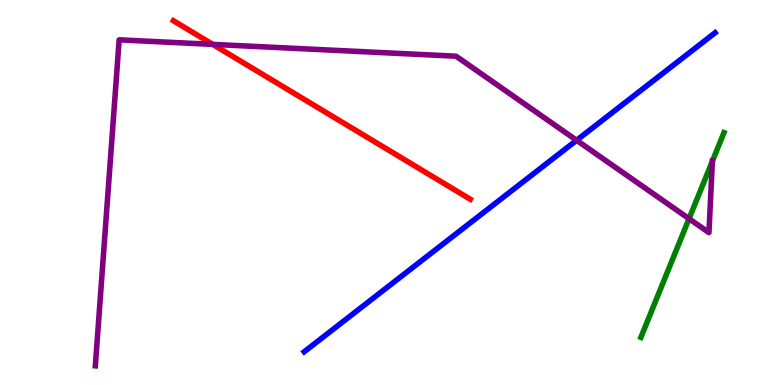[{'lines': ['blue', 'red'], 'intersections': []}, {'lines': ['green', 'red'], 'intersections': []}, {'lines': ['purple', 'red'], 'intersections': [{'x': 2.74, 'y': 8.85}]}, {'lines': ['blue', 'green'], 'intersections': []}, {'lines': ['blue', 'purple'], 'intersections': [{'x': 7.44, 'y': 6.36}]}, {'lines': ['green', 'purple'], 'intersections': [{'x': 8.89, 'y': 4.32}, {'x': 9.19, 'y': 5.81}]}]